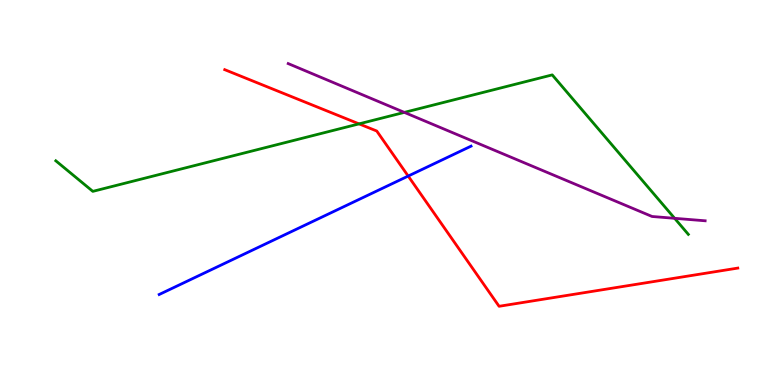[{'lines': ['blue', 'red'], 'intersections': [{'x': 5.27, 'y': 5.43}]}, {'lines': ['green', 'red'], 'intersections': [{'x': 4.63, 'y': 6.78}]}, {'lines': ['purple', 'red'], 'intersections': []}, {'lines': ['blue', 'green'], 'intersections': []}, {'lines': ['blue', 'purple'], 'intersections': []}, {'lines': ['green', 'purple'], 'intersections': [{'x': 5.22, 'y': 7.08}, {'x': 8.7, 'y': 4.33}]}]